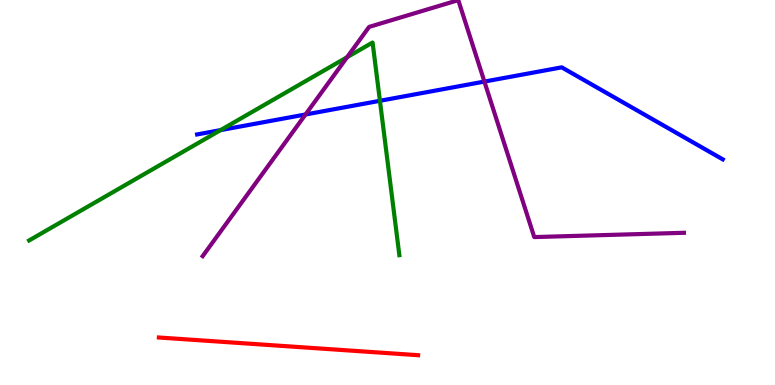[{'lines': ['blue', 'red'], 'intersections': []}, {'lines': ['green', 'red'], 'intersections': []}, {'lines': ['purple', 'red'], 'intersections': []}, {'lines': ['blue', 'green'], 'intersections': [{'x': 2.85, 'y': 6.62}, {'x': 4.9, 'y': 7.38}]}, {'lines': ['blue', 'purple'], 'intersections': [{'x': 3.94, 'y': 7.03}, {'x': 6.25, 'y': 7.88}]}, {'lines': ['green', 'purple'], 'intersections': [{'x': 4.48, 'y': 8.51}]}]